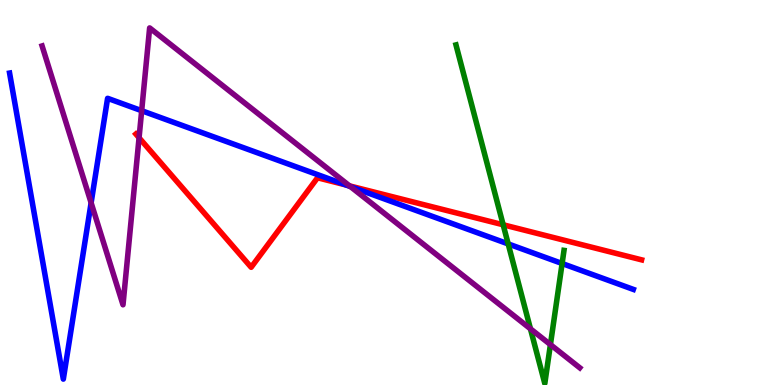[{'lines': ['blue', 'red'], 'intersections': [{'x': 4.47, 'y': 5.2}]}, {'lines': ['green', 'red'], 'intersections': [{'x': 6.49, 'y': 4.16}]}, {'lines': ['purple', 'red'], 'intersections': [{'x': 1.79, 'y': 6.42}, {'x': 4.51, 'y': 5.17}]}, {'lines': ['blue', 'green'], 'intersections': [{'x': 6.56, 'y': 3.66}, {'x': 7.25, 'y': 3.16}]}, {'lines': ['blue', 'purple'], 'intersections': [{'x': 1.18, 'y': 4.73}, {'x': 1.83, 'y': 7.12}, {'x': 4.52, 'y': 5.15}]}, {'lines': ['green', 'purple'], 'intersections': [{'x': 6.84, 'y': 1.46}, {'x': 7.1, 'y': 1.05}]}]